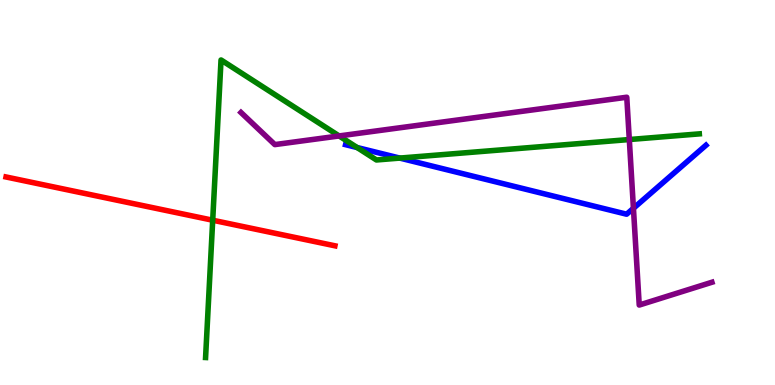[{'lines': ['blue', 'red'], 'intersections': []}, {'lines': ['green', 'red'], 'intersections': [{'x': 2.74, 'y': 4.28}]}, {'lines': ['purple', 'red'], 'intersections': []}, {'lines': ['blue', 'green'], 'intersections': [{'x': 4.61, 'y': 6.17}, {'x': 5.16, 'y': 5.89}]}, {'lines': ['blue', 'purple'], 'intersections': [{'x': 8.17, 'y': 4.59}]}, {'lines': ['green', 'purple'], 'intersections': [{'x': 4.38, 'y': 6.47}, {'x': 8.12, 'y': 6.38}]}]